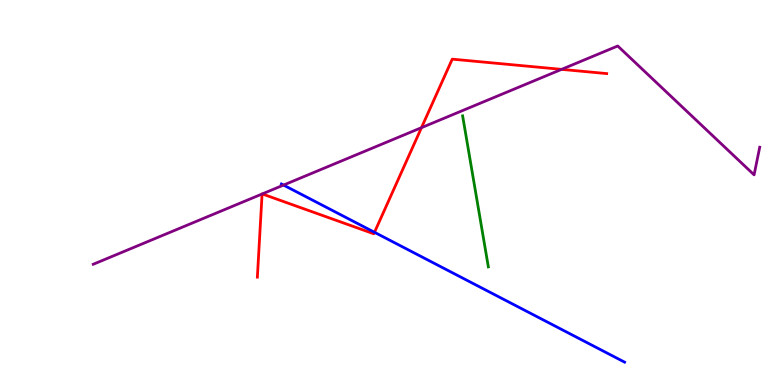[{'lines': ['blue', 'red'], 'intersections': [{'x': 4.83, 'y': 3.97}]}, {'lines': ['green', 'red'], 'intersections': []}, {'lines': ['purple', 'red'], 'intersections': [{'x': 3.38, 'y': 4.96}, {'x': 3.38, 'y': 4.96}, {'x': 5.44, 'y': 6.68}, {'x': 7.25, 'y': 8.2}]}, {'lines': ['blue', 'green'], 'intersections': []}, {'lines': ['blue', 'purple'], 'intersections': [{'x': 3.66, 'y': 5.19}]}, {'lines': ['green', 'purple'], 'intersections': []}]